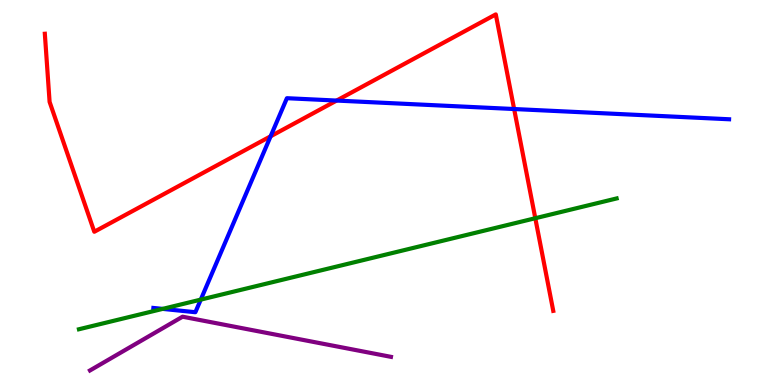[{'lines': ['blue', 'red'], 'intersections': [{'x': 3.49, 'y': 6.46}, {'x': 4.34, 'y': 7.39}, {'x': 6.63, 'y': 7.17}]}, {'lines': ['green', 'red'], 'intersections': [{'x': 6.91, 'y': 4.33}]}, {'lines': ['purple', 'red'], 'intersections': []}, {'lines': ['blue', 'green'], 'intersections': [{'x': 2.1, 'y': 1.98}, {'x': 2.59, 'y': 2.22}]}, {'lines': ['blue', 'purple'], 'intersections': []}, {'lines': ['green', 'purple'], 'intersections': []}]